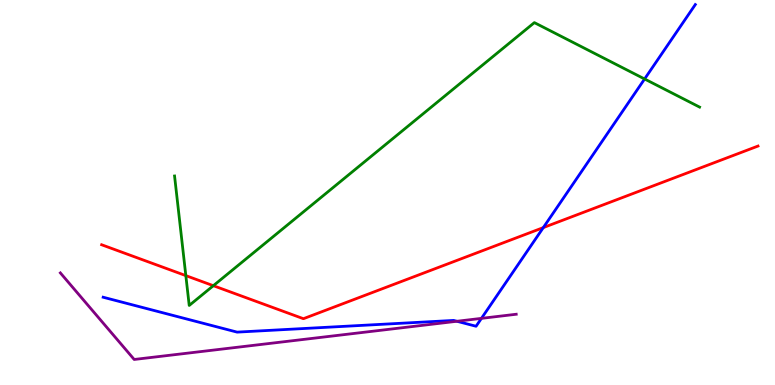[{'lines': ['blue', 'red'], 'intersections': [{'x': 7.01, 'y': 4.09}]}, {'lines': ['green', 'red'], 'intersections': [{'x': 2.4, 'y': 2.84}, {'x': 2.75, 'y': 2.58}]}, {'lines': ['purple', 'red'], 'intersections': []}, {'lines': ['blue', 'green'], 'intersections': [{'x': 8.32, 'y': 7.95}]}, {'lines': ['blue', 'purple'], 'intersections': [{'x': 5.9, 'y': 1.66}, {'x': 6.21, 'y': 1.73}]}, {'lines': ['green', 'purple'], 'intersections': []}]